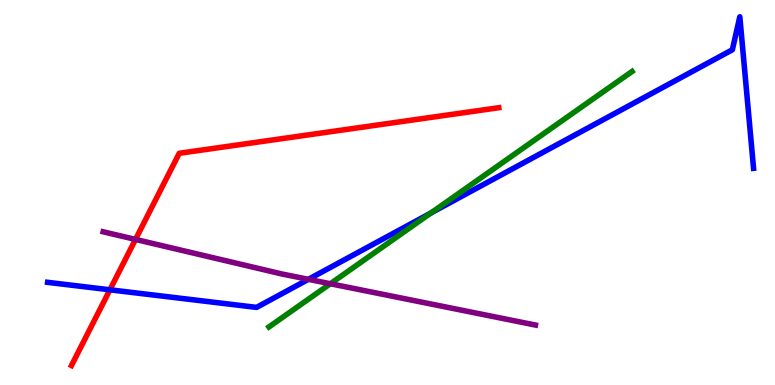[{'lines': ['blue', 'red'], 'intersections': [{'x': 1.42, 'y': 2.47}]}, {'lines': ['green', 'red'], 'intersections': []}, {'lines': ['purple', 'red'], 'intersections': [{'x': 1.75, 'y': 3.78}]}, {'lines': ['blue', 'green'], 'intersections': [{'x': 5.56, 'y': 4.47}]}, {'lines': ['blue', 'purple'], 'intersections': [{'x': 3.98, 'y': 2.74}]}, {'lines': ['green', 'purple'], 'intersections': [{'x': 4.26, 'y': 2.63}]}]